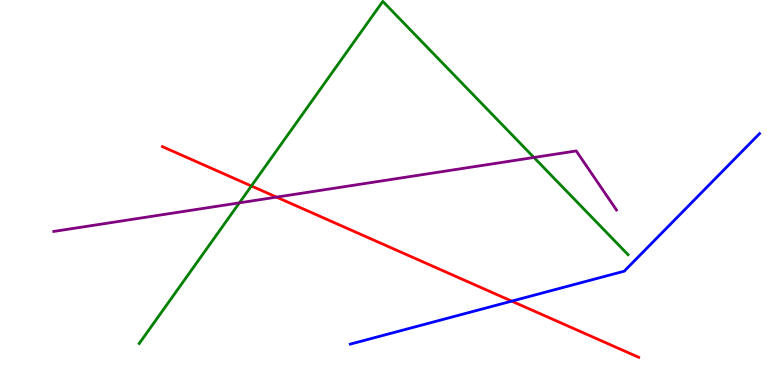[{'lines': ['blue', 'red'], 'intersections': [{'x': 6.6, 'y': 2.18}]}, {'lines': ['green', 'red'], 'intersections': [{'x': 3.24, 'y': 5.17}]}, {'lines': ['purple', 'red'], 'intersections': [{'x': 3.57, 'y': 4.88}]}, {'lines': ['blue', 'green'], 'intersections': []}, {'lines': ['blue', 'purple'], 'intersections': []}, {'lines': ['green', 'purple'], 'intersections': [{'x': 3.09, 'y': 4.73}, {'x': 6.89, 'y': 5.91}]}]